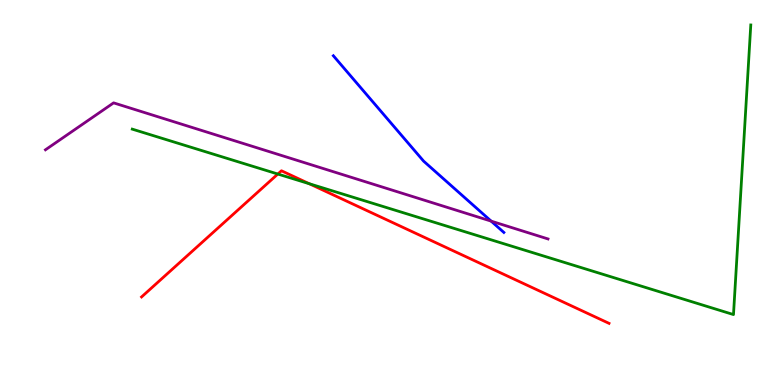[{'lines': ['blue', 'red'], 'intersections': []}, {'lines': ['green', 'red'], 'intersections': [{'x': 3.59, 'y': 5.48}, {'x': 3.99, 'y': 5.23}]}, {'lines': ['purple', 'red'], 'intersections': []}, {'lines': ['blue', 'green'], 'intersections': []}, {'lines': ['blue', 'purple'], 'intersections': [{'x': 6.34, 'y': 4.26}]}, {'lines': ['green', 'purple'], 'intersections': []}]